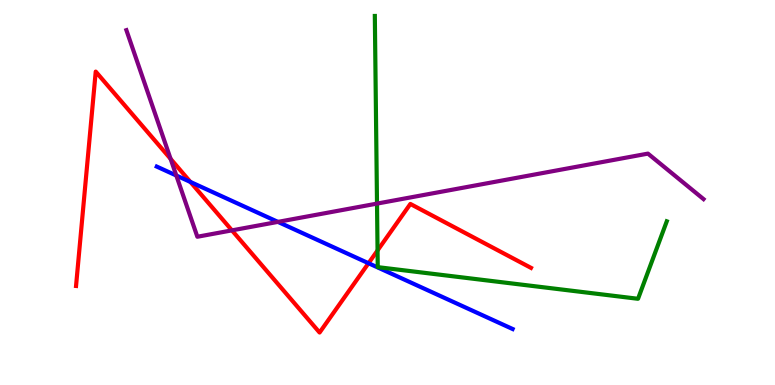[{'lines': ['blue', 'red'], 'intersections': [{'x': 2.46, 'y': 5.27}, {'x': 4.76, 'y': 3.16}]}, {'lines': ['green', 'red'], 'intersections': [{'x': 4.87, 'y': 3.5}]}, {'lines': ['purple', 'red'], 'intersections': [{'x': 2.2, 'y': 5.87}, {'x': 2.99, 'y': 4.02}]}, {'lines': ['blue', 'green'], 'intersections': []}, {'lines': ['blue', 'purple'], 'intersections': [{'x': 2.28, 'y': 5.44}, {'x': 3.59, 'y': 4.24}]}, {'lines': ['green', 'purple'], 'intersections': [{'x': 4.86, 'y': 4.71}]}]